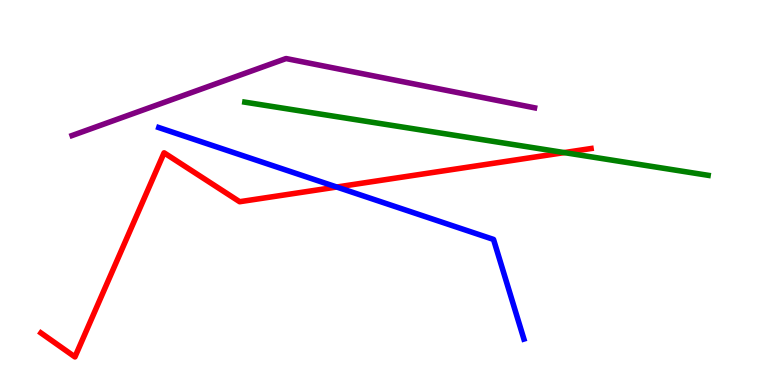[{'lines': ['blue', 'red'], 'intersections': [{'x': 4.34, 'y': 5.14}]}, {'lines': ['green', 'red'], 'intersections': [{'x': 7.28, 'y': 6.04}]}, {'lines': ['purple', 'red'], 'intersections': []}, {'lines': ['blue', 'green'], 'intersections': []}, {'lines': ['blue', 'purple'], 'intersections': []}, {'lines': ['green', 'purple'], 'intersections': []}]